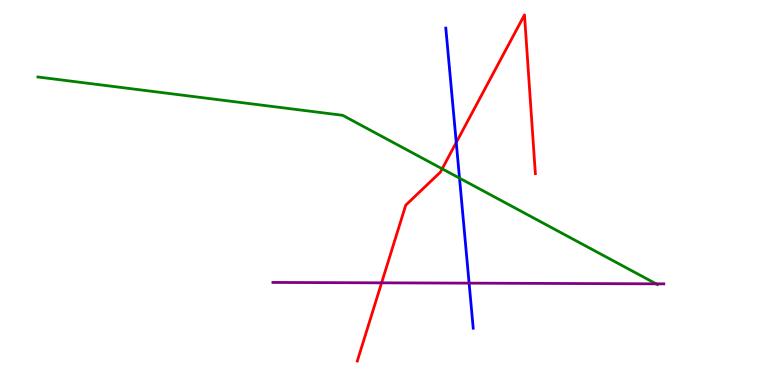[{'lines': ['blue', 'red'], 'intersections': [{'x': 5.89, 'y': 6.3}]}, {'lines': ['green', 'red'], 'intersections': [{'x': 5.71, 'y': 5.62}]}, {'lines': ['purple', 'red'], 'intersections': [{'x': 4.92, 'y': 2.65}]}, {'lines': ['blue', 'green'], 'intersections': [{'x': 5.93, 'y': 5.37}]}, {'lines': ['blue', 'purple'], 'intersections': [{'x': 6.05, 'y': 2.65}]}, {'lines': ['green', 'purple'], 'intersections': [{'x': 8.47, 'y': 2.63}]}]